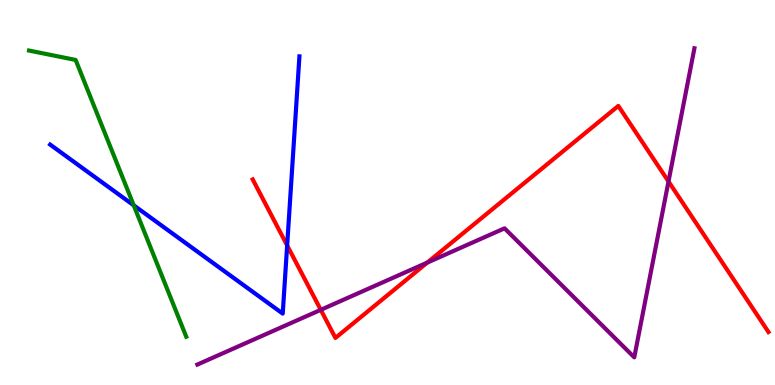[{'lines': ['blue', 'red'], 'intersections': [{'x': 3.71, 'y': 3.63}]}, {'lines': ['green', 'red'], 'intersections': []}, {'lines': ['purple', 'red'], 'intersections': [{'x': 4.14, 'y': 1.95}, {'x': 5.51, 'y': 3.18}, {'x': 8.63, 'y': 5.29}]}, {'lines': ['blue', 'green'], 'intersections': [{'x': 1.73, 'y': 4.67}]}, {'lines': ['blue', 'purple'], 'intersections': []}, {'lines': ['green', 'purple'], 'intersections': []}]